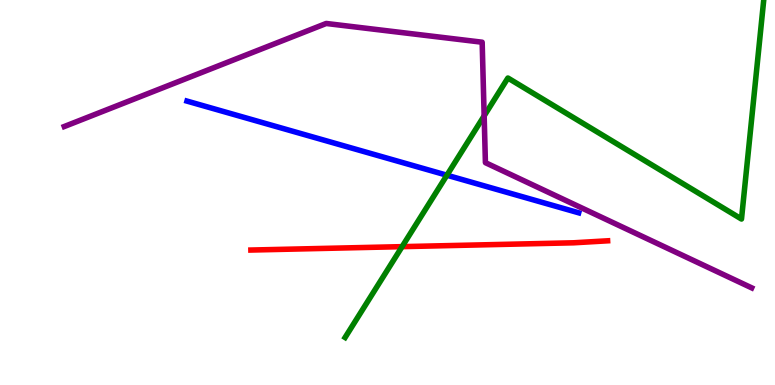[{'lines': ['blue', 'red'], 'intersections': []}, {'lines': ['green', 'red'], 'intersections': [{'x': 5.19, 'y': 3.59}]}, {'lines': ['purple', 'red'], 'intersections': []}, {'lines': ['blue', 'green'], 'intersections': [{'x': 5.77, 'y': 5.45}]}, {'lines': ['blue', 'purple'], 'intersections': []}, {'lines': ['green', 'purple'], 'intersections': [{'x': 6.25, 'y': 6.99}]}]